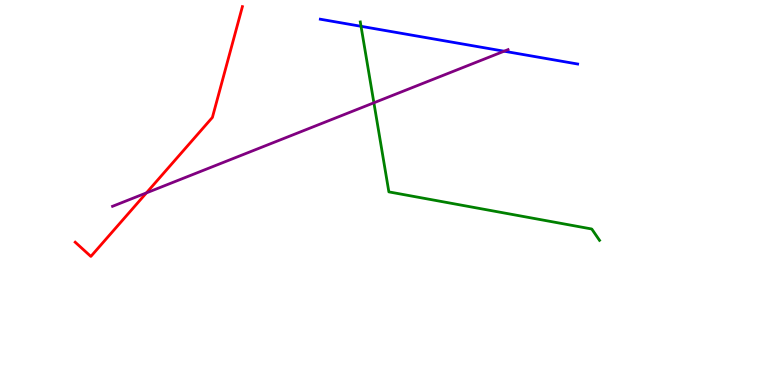[{'lines': ['blue', 'red'], 'intersections': []}, {'lines': ['green', 'red'], 'intersections': []}, {'lines': ['purple', 'red'], 'intersections': [{'x': 1.89, 'y': 4.99}]}, {'lines': ['blue', 'green'], 'intersections': [{'x': 4.66, 'y': 9.32}]}, {'lines': ['blue', 'purple'], 'intersections': [{'x': 6.5, 'y': 8.67}]}, {'lines': ['green', 'purple'], 'intersections': [{'x': 4.82, 'y': 7.33}]}]